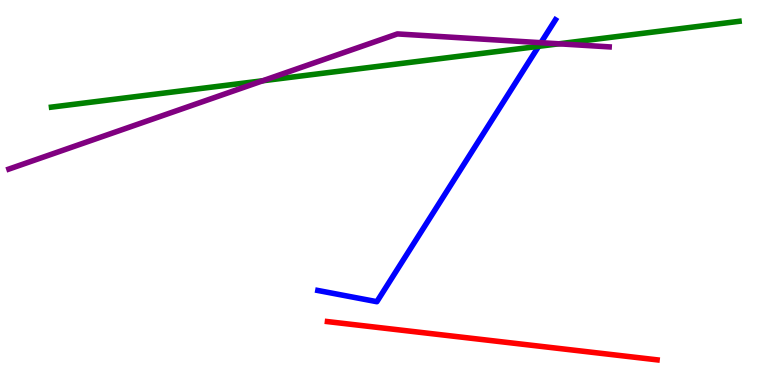[{'lines': ['blue', 'red'], 'intersections': []}, {'lines': ['green', 'red'], 'intersections': []}, {'lines': ['purple', 'red'], 'intersections': []}, {'lines': ['blue', 'green'], 'intersections': [{'x': 6.95, 'y': 8.8}]}, {'lines': ['blue', 'purple'], 'intersections': [{'x': 6.98, 'y': 8.89}]}, {'lines': ['green', 'purple'], 'intersections': [{'x': 3.39, 'y': 7.9}, {'x': 7.21, 'y': 8.86}]}]